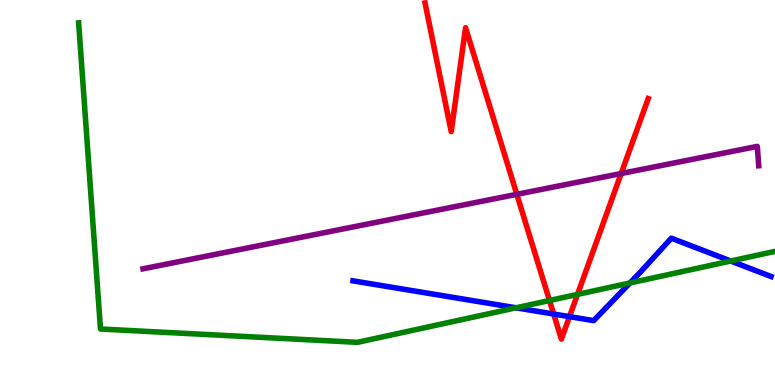[{'lines': ['blue', 'red'], 'intersections': [{'x': 7.14, 'y': 1.84}, {'x': 7.35, 'y': 1.78}]}, {'lines': ['green', 'red'], 'intersections': [{'x': 7.09, 'y': 2.19}, {'x': 7.45, 'y': 2.35}]}, {'lines': ['purple', 'red'], 'intersections': [{'x': 6.67, 'y': 4.95}, {'x': 8.02, 'y': 5.49}]}, {'lines': ['blue', 'green'], 'intersections': [{'x': 6.66, 'y': 2.01}, {'x': 8.13, 'y': 2.65}, {'x': 9.43, 'y': 3.22}]}, {'lines': ['blue', 'purple'], 'intersections': []}, {'lines': ['green', 'purple'], 'intersections': []}]